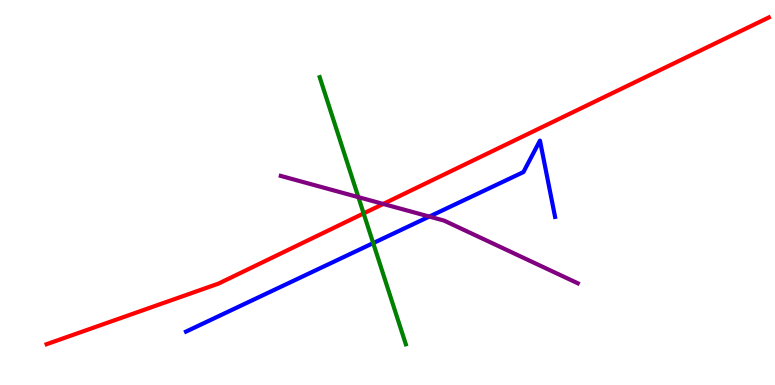[{'lines': ['blue', 'red'], 'intersections': []}, {'lines': ['green', 'red'], 'intersections': [{'x': 4.69, 'y': 4.46}]}, {'lines': ['purple', 'red'], 'intersections': [{'x': 4.94, 'y': 4.7}]}, {'lines': ['blue', 'green'], 'intersections': [{'x': 4.82, 'y': 3.69}]}, {'lines': ['blue', 'purple'], 'intersections': [{'x': 5.54, 'y': 4.37}]}, {'lines': ['green', 'purple'], 'intersections': [{'x': 4.62, 'y': 4.88}]}]